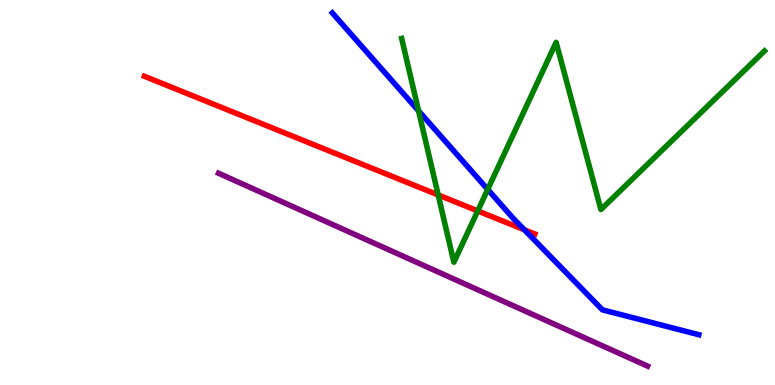[{'lines': ['blue', 'red'], 'intersections': [{'x': 6.77, 'y': 4.03}]}, {'lines': ['green', 'red'], 'intersections': [{'x': 5.65, 'y': 4.94}, {'x': 6.16, 'y': 4.52}]}, {'lines': ['purple', 'red'], 'intersections': []}, {'lines': ['blue', 'green'], 'intersections': [{'x': 5.4, 'y': 7.12}, {'x': 6.29, 'y': 5.08}]}, {'lines': ['blue', 'purple'], 'intersections': []}, {'lines': ['green', 'purple'], 'intersections': []}]